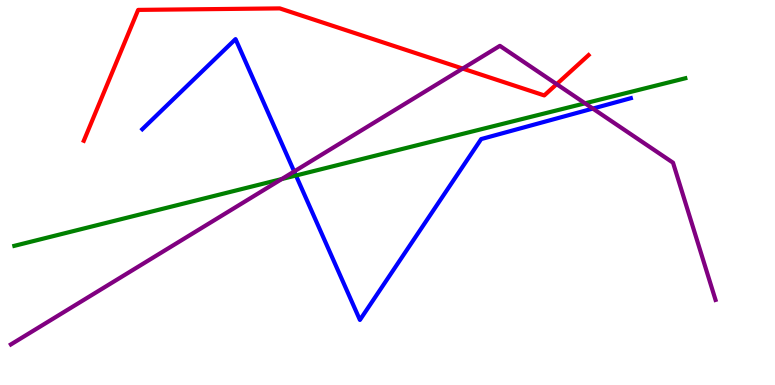[{'lines': ['blue', 'red'], 'intersections': []}, {'lines': ['green', 'red'], 'intersections': []}, {'lines': ['purple', 'red'], 'intersections': [{'x': 5.97, 'y': 8.22}, {'x': 7.18, 'y': 7.81}]}, {'lines': ['blue', 'green'], 'intersections': [{'x': 3.82, 'y': 5.44}]}, {'lines': ['blue', 'purple'], 'intersections': [{'x': 3.8, 'y': 5.55}, {'x': 7.65, 'y': 7.18}]}, {'lines': ['green', 'purple'], 'intersections': [{'x': 3.63, 'y': 5.35}, {'x': 7.55, 'y': 7.32}]}]